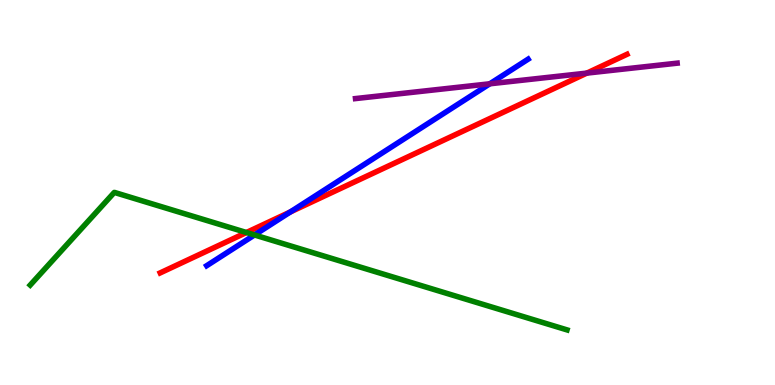[{'lines': ['blue', 'red'], 'intersections': [{'x': 3.75, 'y': 4.49}]}, {'lines': ['green', 'red'], 'intersections': [{'x': 3.18, 'y': 3.96}]}, {'lines': ['purple', 'red'], 'intersections': [{'x': 7.57, 'y': 8.1}]}, {'lines': ['blue', 'green'], 'intersections': [{'x': 3.28, 'y': 3.9}]}, {'lines': ['blue', 'purple'], 'intersections': [{'x': 6.32, 'y': 7.82}]}, {'lines': ['green', 'purple'], 'intersections': []}]